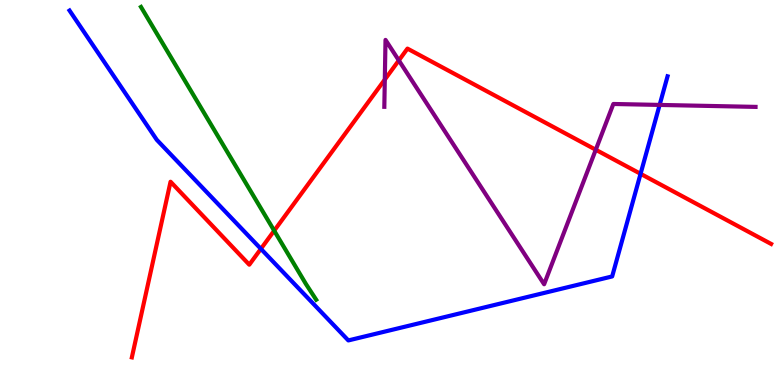[{'lines': ['blue', 'red'], 'intersections': [{'x': 3.37, 'y': 3.54}, {'x': 8.27, 'y': 5.49}]}, {'lines': ['green', 'red'], 'intersections': [{'x': 3.54, 'y': 4.01}]}, {'lines': ['purple', 'red'], 'intersections': [{'x': 4.97, 'y': 7.93}, {'x': 5.15, 'y': 8.43}, {'x': 7.69, 'y': 6.11}]}, {'lines': ['blue', 'green'], 'intersections': []}, {'lines': ['blue', 'purple'], 'intersections': [{'x': 8.51, 'y': 7.27}]}, {'lines': ['green', 'purple'], 'intersections': []}]